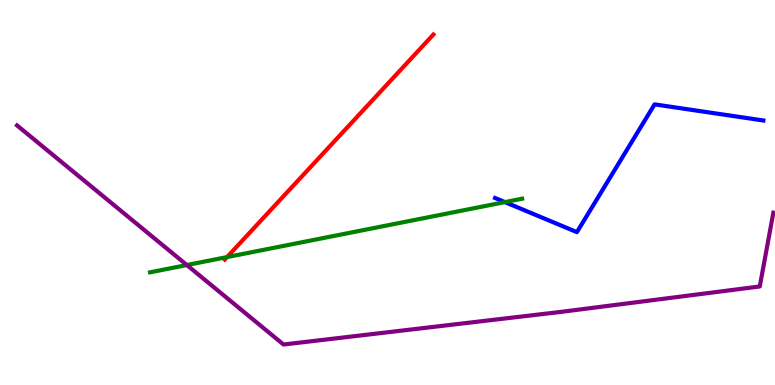[{'lines': ['blue', 'red'], 'intersections': []}, {'lines': ['green', 'red'], 'intersections': [{'x': 2.93, 'y': 3.32}]}, {'lines': ['purple', 'red'], 'intersections': []}, {'lines': ['blue', 'green'], 'intersections': [{'x': 6.52, 'y': 4.75}]}, {'lines': ['blue', 'purple'], 'intersections': []}, {'lines': ['green', 'purple'], 'intersections': [{'x': 2.41, 'y': 3.12}]}]